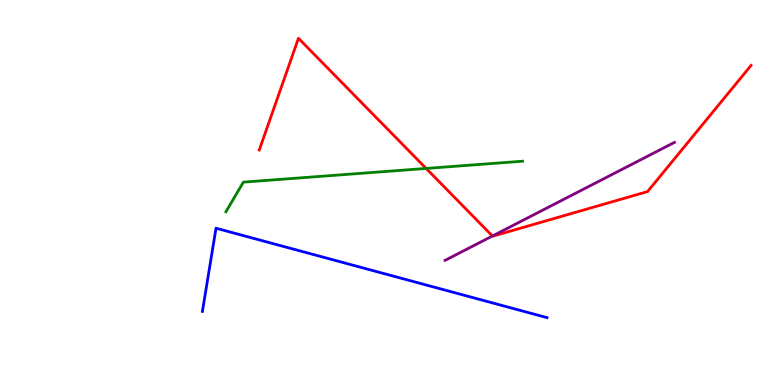[{'lines': ['blue', 'red'], 'intersections': []}, {'lines': ['green', 'red'], 'intersections': [{'x': 5.5, 'y': 5.62}]}, {'lines': ['purple', 'red'], 'intersections': [{'x': 6.35, 'y': 3.87}]}, {'lines': ['blue', 'green'], 'intersections': []}, {'lines': ['blue', 'purple'], 'intersections': []}, {'lines': ['green', 'purple'], 'intersections': []}]